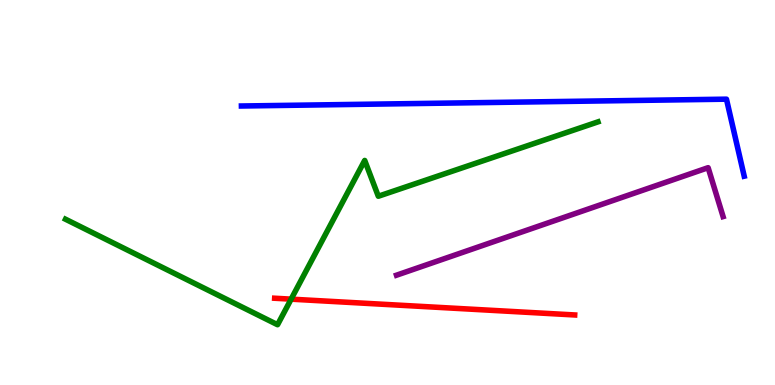[{'lines': ['blue', 'red'], 'intersections': []}, {'lines': ['green', 'red'], 'intersections': [{'x': 3.76, 'y': 2.23}]}, {'lines': ['purple', 'red'], 'intersections': []}, {'lines': ['blue', 'green'], 'intersections': []}, {'lines': ['blue', 'purple'], 'intersections': []}, {'lines': ['green', 'purple'], 'intersections': []}]